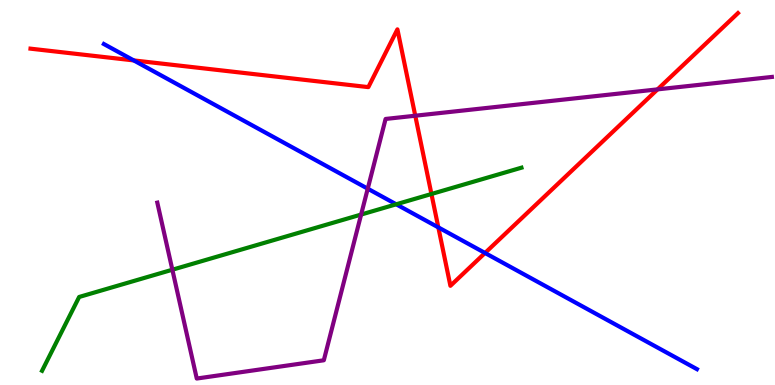[{'lines': ['blue', 'red'], 'intersections': [{'x': 1.73, 'y': 8.43}, {'x': 5.66, 'y': 4.09}, {'x': 6.26, 'y': 3.43}]}, {'lines': ['green', 'red'], 'intersections': [{'x': 5.57, 'y': 4.96}]}, {'lines': ['purple', 'red'], 'intersections': [{'x': 5.36, 'y': 6.99}, {'x': 8.48, 'y': 7.68}]}, {'lines': ['blue', 'green'], 'intersections': [{'x': 5.11, 'y': 4.69}]}, {'lines': ['blue', 'purple'], 'intersections': [{'x': 4.75, 'y': 5.1}]}, {'lines': ['green', 'purple'], 'intersections': [{'x': 2.22, 'y': 2.99}, {'x': 4.66, 'y': 4.43}]}]